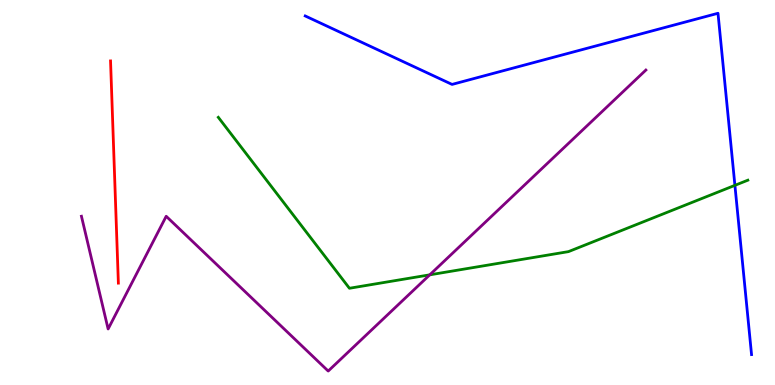[{'lines': ['blue', 'red'], 'intersections': []}, {'lines': ['green', 'red'], 'intersections': []}, {'lines': ['purple', 'red'], 'intersections': []}, {'lines': ['blue', 'green'], 'intersections': [{'x': 9.48, 'y': 5.19}]}, {'lines': ['blue', 'purple'], 'intersections': []}, {'lines': ['green', 'purple'], 'intersections': [{'x': 5.55, 'y': 2.86}]}]